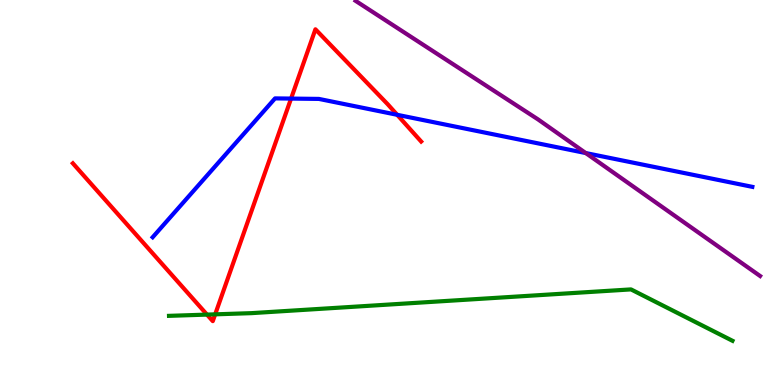[{'lines': ['blue', 'red'], 'intersections': [{'x': 3.76, 'y': 7.44}, {'x': 5.12, 'y': 7.02}]}, {'lines': ['green', 'red'], 'intersections': [{'x': 2.67, 'y': 1.83}, {'x': 2.78, 'y': 1.84}]}, {'lines': ['purple', 'red'], 'intersections': []}, {'lines': ['blue', 'green'], 'intersections': []}, {'lines': ['blue', 'purple'], 'intersections': [{'x': 7.56, 'y': 6.02}]}, {'lines': ['green', 'purple'], 'intersections': []}]